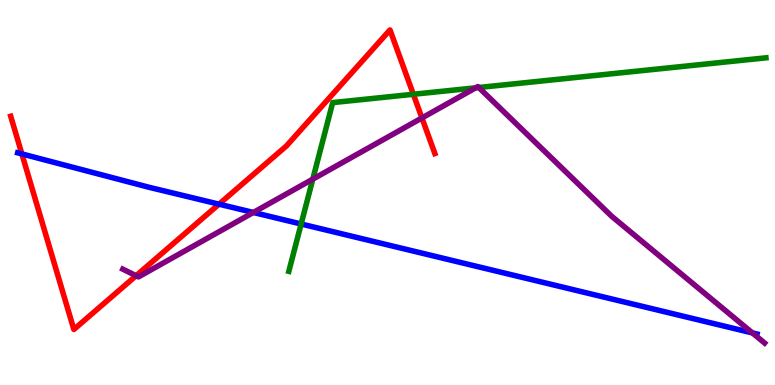[{'lines': ['blue', 'red'], 'intersections': [{'x': 0.282, 'y': 6.0}, {'x': 2.83, 'y': 4.7}]}, {'lines': ['green', 'red'], 'intersections': [{'x': 5.33, 'y': 7.55}]}, {'lines': ['purple', 'red'], 'intersections': [{'x': 1.76, 'y': 2.84}, {'x': 5.44, 'y': 6.94}]}, {'lines': ['blue', 'green'], 'intersections': [{'x': 3.89, 'y': 4.18}]}, {'lines': ['blue', 'purple'], 'intersections': [{'x': 3.27, 'y': 4.48}, {'x': 9.71, 'y': 1.35}]}, {'lines': ['green', 'purple'], 'intersections': [{'x': 4.04, 'y': 5.35}, {'x': 6.14, 'y': 7.72}, {'x': 6.18, 'y': 7.73}]}]